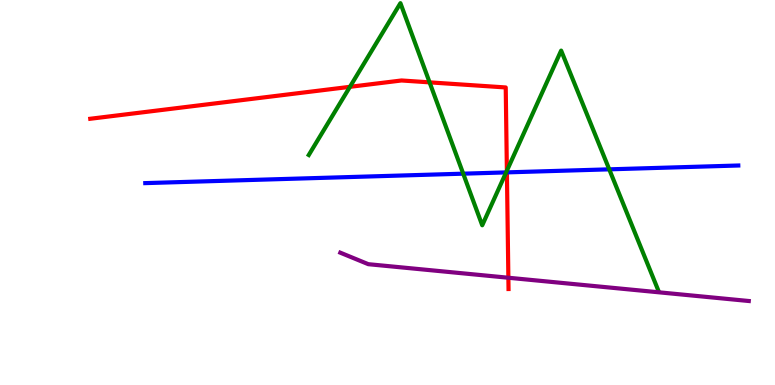[{'lines': ['blue', 'red'], 'intersections': [{'x': 6.54, 'y': 5.52}]}, {'lines': ['green', 'red'], 'intersections': [{'x': 4.52, 'y': 7.74}, {'x': 5.54, 'y': 7.86}, {'x': 6.54, 'y': 5.57}]}, {'lines': ['purple', 'red'], 'intersections': [{'x': 6.56, 'y': 2.79}]}, {'lines': ['blue', 'green'], 'intersections': [{'x': 5.98, 'y': 5.49}, {'x': 6.53, 'y': 5.52}, {'x': 7.86, 'y': 5.6}]}, {'lines': ['blue', 'purple'], 'intersections': []}, {'lines': ['green', 'purple'], 'intersections': []}]